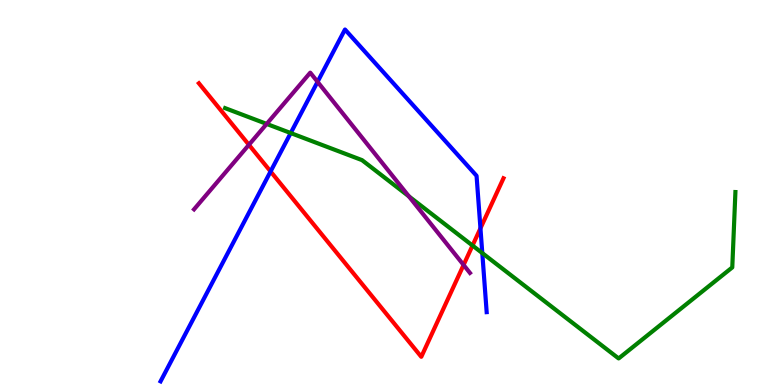[{'lines': ['blue', 'red'], 'intersections': [{'x': 3.49, 'y': 5.55}, {'x': 6.2, 'y': 4.07}]}, {'lines': ['green', 'red'], 'intersections': [{'x': 6.1, 'y': 3.62}]}, {'lines': ['purple', 'red'], 'intersections': [{'x': 3.21, 'y': 6.24}, {'x': 5.98, 'y': 3.12}]}, {'lines': ['blue', 'green'], 'intersections': [{'x': 3.75, 'y': 6.54}, {'x': 6.22, 'y': 3.43}]}, {'lines': ['blue', 'purple'], 'intersections': [{'x': 4.1, 'y': 7.87}]}, {'lines': ['green', 'purple'], 'intersections': [{'x': 3.44, 'y': 6.78}, {'x': 5.28, 'y': 4.9}]}]